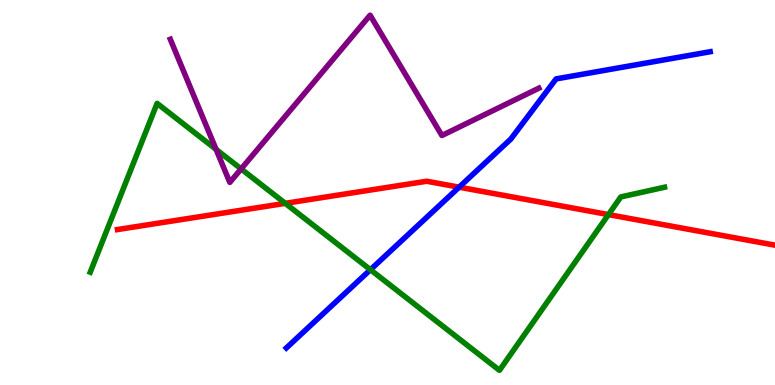[{'lines': ['blue', 'red'], 'intersections': [{'x': 5.92, 'y': 5.14}]}, {'lines': ['green', 'red'], 'intersections': [{'x': 3.68, 'y': 4.72}, {'x': 7.85, 'y': 4.43}]}, {'lines': ['purple', 'red'], 'intersections': []}, {'lines': ['blue', 'green'], 'intersections': [{'x': 4.78, 'y': 2.99}]}, {'lines': ['blue', 'purple'], 'intersections': []}, {'lines': ['green', 'purple'], 'intersections': [{'x': 2.79, 'y': 6.12}, {'x': 3.11, 'y': 5.61}]}]